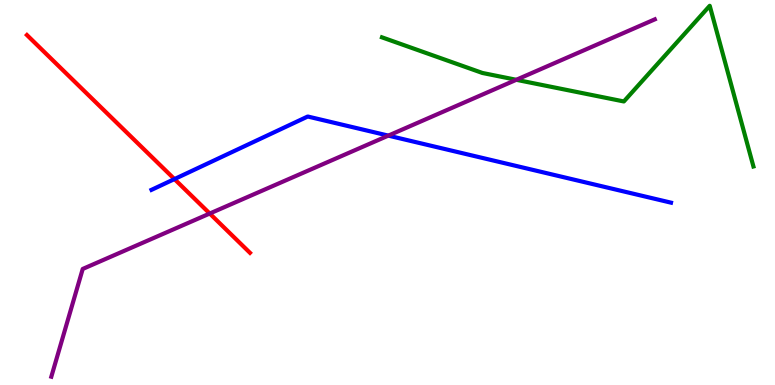[{'lines': ['blue', 'red'], 'intersections': [{'x': 2.25, 'y': 5.35}]}, {'lines': ['green', 'red'], 'intersections': []}, {'lines': ['purple', 'red'], 'intersections': [{'x': 2.71, 'y': 4.45}]}, {'lines': ['blue', 'green'], 'intersections': []}, {'lines': ['blue', 'purple'], 'intersections': [{'x': 5.01, 'y': 6.48}]}, {'lines': ['green', 'purple'], 'intersections': [{'x': 6.66, 'y': 7.93}]}]